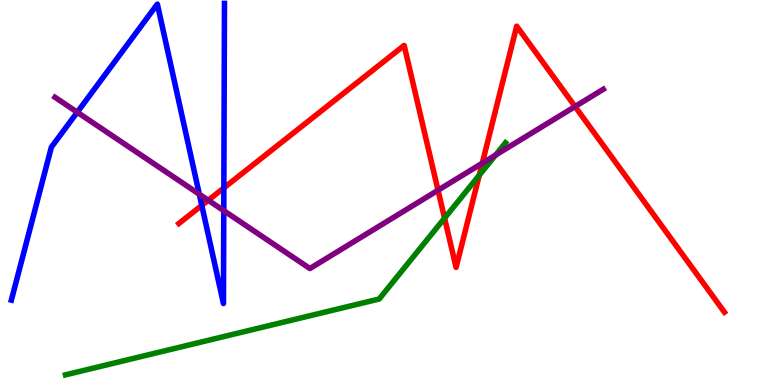[{'lines': ['blue', 'red'], 'intersections': [{'x': 2.6, 'y': 4.67}, {'x': 2.89, 'y': 5.12}]}, {'lines': ['green', 'red'], 'intersections': [{'x': 5.74, 'y': 4.33}, {'x': 6.18, 'y': 5.45}]}, {'lines': ['purple', 'red'], 'intersections': [{'x': 2.69, 'y': 4.8}, {'x': 5.65, 'y': 5.06}, {'x': 6.22, 'y': 5.76}, {'x': 7.42, 'y': 7.23}]}, {'lines': ['blue', 'green'], 'intersections': []}, {'lines': ['blue', 'purple'], 'intersections': [{'x': 0.997, 'y': 7.08}, {'x': 2.57, 'y': 4.95}, {'x': 2.89, 'y': 4.53}]}, {'lines': ['green', 'purple'], 'intersections': [{'x': 6.39, 'y': 5.97}]}]